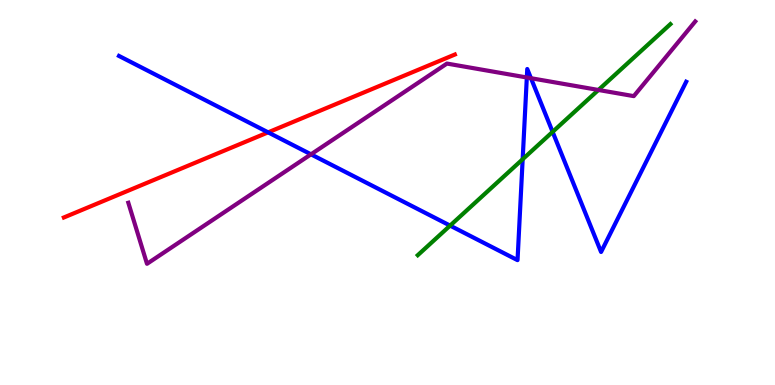[{'lines': ['blue', 'red'], 'intersections': [{'x': 3.46, 'y': 6.56}]}, {'lines': ['green', 'red'], 'intersections': []}, {'lines': ['purple', 'red'], 'intersections': []}, {'lines': ['blue', 'green'], 'intersections': [{'x': 5.81, 'y': 4.14}, {'x': 6.74, 'y': 5.86}, {'x': 7.13, 'y': 6.58}]}, {'lines': ['blue', 'purple'], 'intersections': [{'x': 4.01, 'y': 5.99}, {'x': 6.8, 'y': 7.99}, {'x': 6.85, 'y': 7.97}]}, {'lines': ['green', 'purple'], 'intersections': [{'x': 7.72, 'y': 7.66}]}]